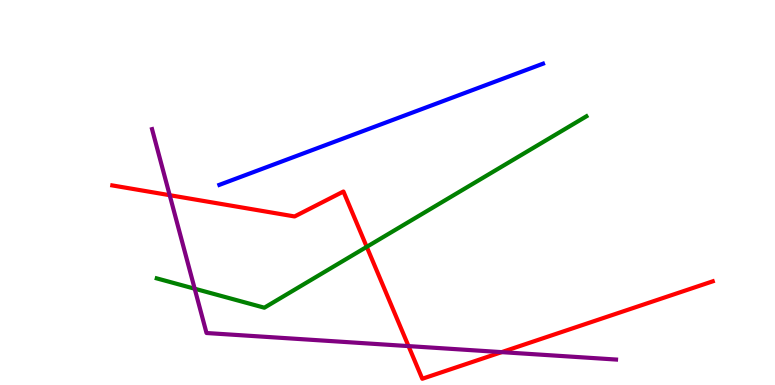[{'lines': ['blue', 'red'], 'intersections': []}, {'lines': ['green', 'red'], 'intersections': [{'x': 4.73, 'y': 3.59}]}, {'lines': ['purple', 'red'], 'intersections': [{'x': 2.19, 'y': 4.93}, {'x': 5.27, 'y': 1.01}, {'x': 6.47, 'y': 0.854}]}, {'lines': ['blue', 'green'], 'intersections': []}, {'lines': ['blue', 'purple'], 'intersections': []}, {'lines': ['green', 'purple'], 'intersections': [{'x': 2.51, 'y': 2.5}]}]